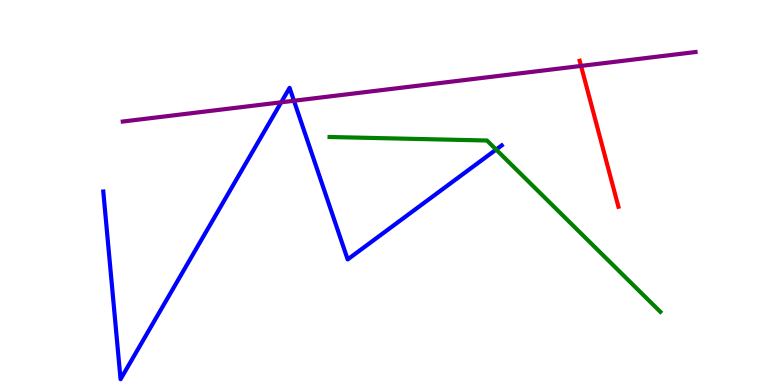[{'lines': ['blue', 'red'], 'intersections': []}, {'lines': ['green', 'red'], 'intersections': []}, {'lines': ['purple', 'red'], 'intersections': [{'x': 7.5, 'y': 8.29}]}, {'lines': ['blue', 'green'], 'intersections': [{'x': 6.4, 'y': 6.12}]}, {'lines': ['blue', 'purple'], 'intersections': [{'x': 3.63, 'y': 7.34}, {'x': 3.79, 'y': 7.38}]}, {'lines': ['green', 'purple'], 'intersections': []}]